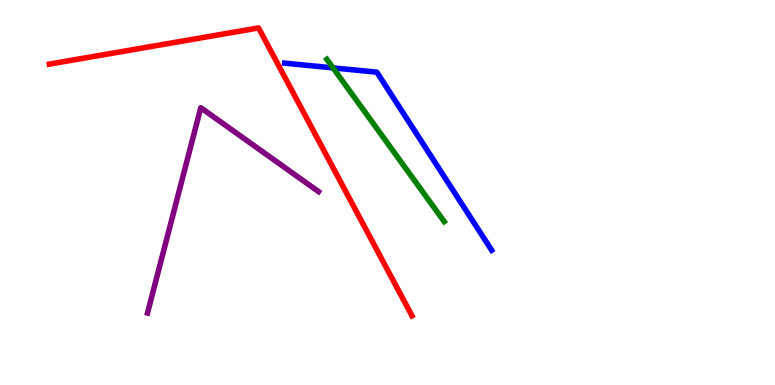[{'lines': ['blue', 'red'], 'intersections': []}, {'lines': ['green', 'red'], 'intersections': []}, {'lines': ['purple', 'red'], 'intersections': []}, {'lines': ['blue', 'green'], 'intersections': [{'x': 4.3, 'y': 8.24}]}, {'lines': ['blue', 'purple'], 'intersections': []}, {'lines': ['green', 'purple'], 'intersections': []}]